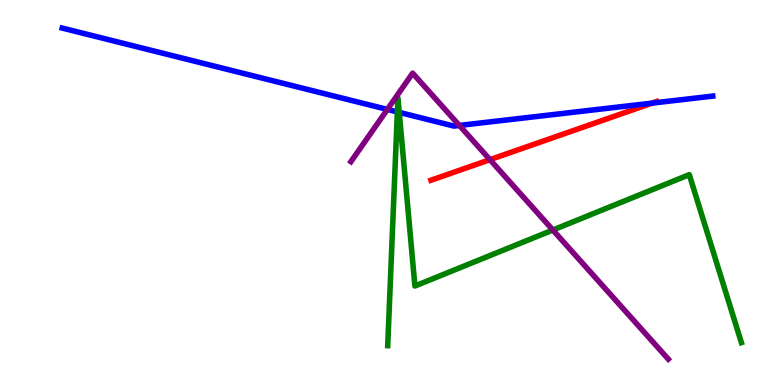[{'lines': ['blue', 'red'], 'intersections': [{'x': 8.41, 'y': 7.32}]}, {'lines': ['green', 'red'], 'intersections': []}, {'lines': ['purple', 'red'], 'intersections': [{'x': 6.32, 'y': 5.85}]}, {'lines': ['blue', 'green'], 'intersections': [{'x': 5.13, 'y': 7.09}, {'x': 5.15, 'y': 7.08}]}, {'lines': ['blue', 'purple'], 'intersections': [{'x': 5.0, 'y': 7.16}, {'x': 5.93, 'y': 6.74}]}, {'lines': ['green', 'purple'], 'intersections': [{'x': 7.13, 'y': 4.03}]}]